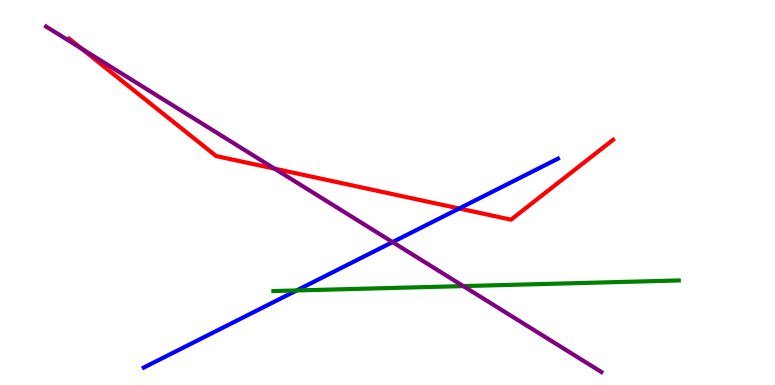[{'lines': ['blue', 'red'], 'intersections': [{'x': 5.93, 'y': 4.58}]}, {'lines': ['green', 'red'], 'intersections': []}, {'lines': ['purple', 'red'], 'intersections': [{'x': 1.05, 'y': 8.74}, {'x': 3.54, 'y': 5.62}]}, {'lines': ['blue', 'green'], 'intersections': [{'x': 3.83, 'y': 2.46}]}, {'lines': ['blue', 'purple'], 'intersections': [{'x': 5.07, 'y': 3.71}]}, {'lines': ['green', 'purple'], 'intersections': [{'x': 5.98, 'y': 2.57}]}]